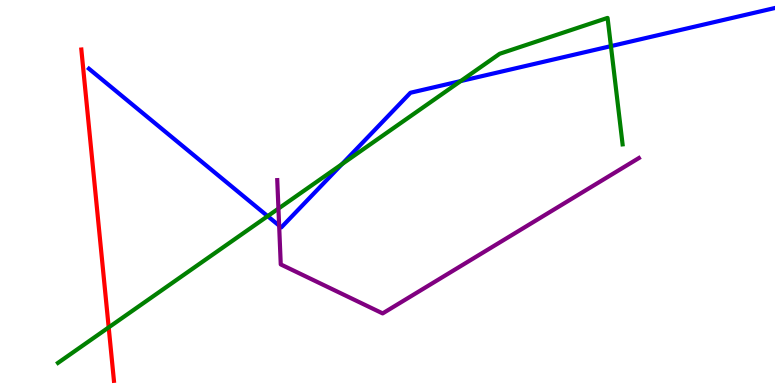[{'lines': ['blue', 'red'], 'intersections': []}, {'lines': ['green', 'red'], 'intersections': [{'x': 1.4, 'y': 1.5}]}, {'lines': ['purple', 'red'], 'intersections': []}, {'lines': ['blue', 'green'], 'intersections': [{'x': 3.45, 'y': 4.39}, {'x': 4.41, 'y': 5.74}, {'x': 5.94, 'y': 7.89}, {'x': 7.88, 'y': 8.8}]}, {'lines': ['blue', 'purple'], 'intersections': [{'x': 3.6, 'y': 4.14}]}, {'lines': ['green', 'purple'], 'intersections': [{'x': 3.59, 'y': 4.58}]}]